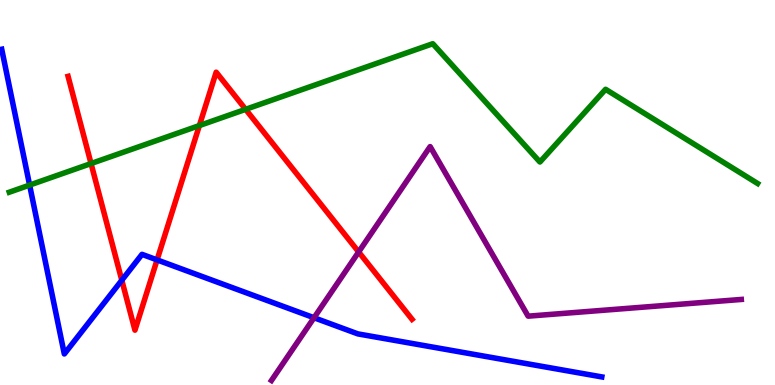[{'lines': ['blue', 'red'], 'intersections': [{'x': 1.57, 'y': 2.72}, {'x': 2.03, 'y': 3.25}]}, {'lines': ['green', 'red'], 'intersections': [{'x': 1.17, 'y': 5.75}, {'x': 2.57, 'y': 6.74}, {'x': 3.17, 'y': 7.16}]}, {'lines': ['purple', 'red'], 'intersections': [{'x': 4.63, 'y': 3.46}]}, {'lines': ['blue', 'green'], 'intersections': [{'x': 0.382, 'y': 5.19}]}, {'lines': ['blue', 'purple'], 'intersections': [{'x': 4.05, 'y': 1.75}]}, {'lines': ['green', 'purple'], 'intersections': []}]